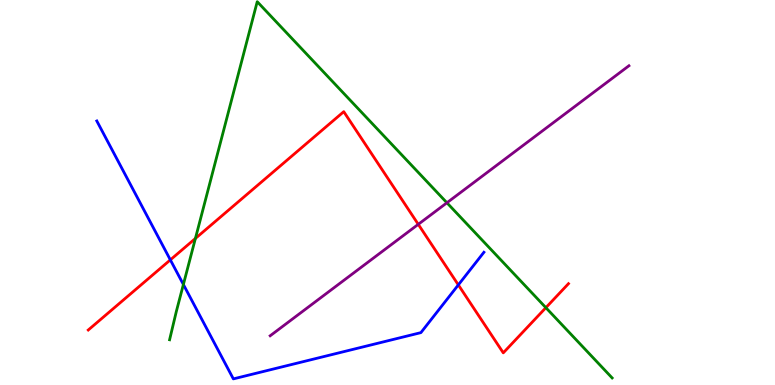[{'lines': ['blue', 'red'], 'intersections': [{'x': 2.2, 'y': 3.25}, {'x': 5.91, 'y': 2.6}]}, {'lines': ['green', 'red'], 'intersections': [{'x': 2.52, 'y': 3.81}, {'x': 7.04, 'y': 2.01}]}, {'lines': ['purple', 'red'], 'intersections': [{'x': 5.4, 'y': 4.17}]}, {'lines': ['blue', 'green'], 'intersections': [{'x': 2.37, 'y': 2.61}]}, {'lines': ['blue', 'purple'], 'intersections': []}, {'lines': ['green', 'purple'], 'intersections': [{'x': 5.77, 'y': 4.73}]}]